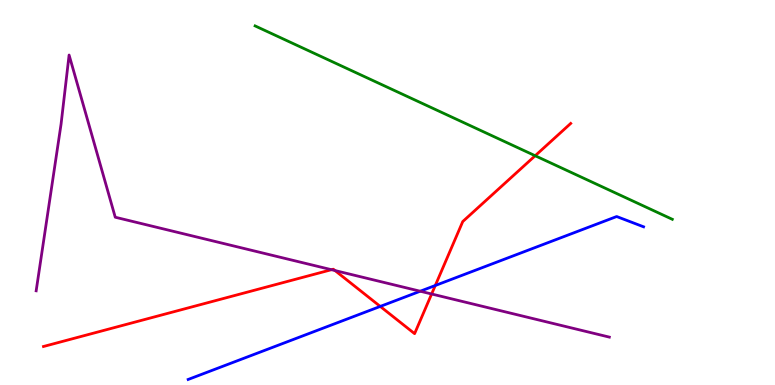[{'lines': ['blue', 'red'], 'intersections': [{'x': 4.91, 'y': 2.04}, {'x': 5.62, 'y': 2.58}]}, {'lines': ['green', 'red'], 'intersections': [{'x': 6.91, 'y': 5.95}]}, {'lines': ['purple', 'red'], 'intersections': [{'x': 4.28, 'y': 2.99}, {'x': 4.32, 'y': 2.97}, {'x': 5.57, 'y': 2.36}]}, {'lines': ['blue', 'green'], 'intersections': []}, {'lines': ['blue', 'purple'], 'intersections': [{'x': 5.42, 'y': 2.44}]}, {'lines': ['green', 'purple'], 'intersections': []}]